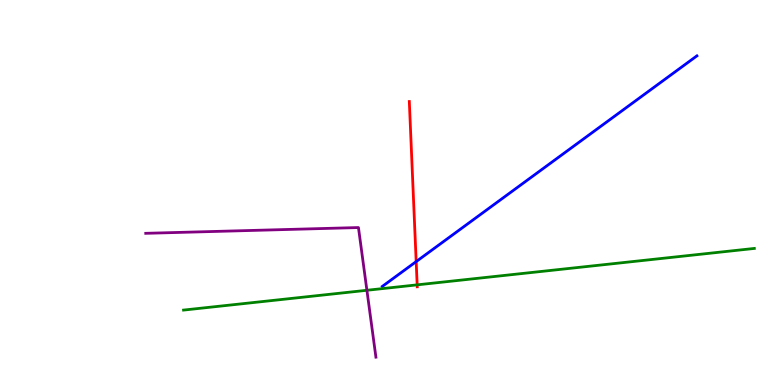[{'lines': ['blue', 'red'], 'intersections': [{'x': 5.37, 'y': 3.21}]}, {'lines': ['green', 'red'], 'intersections': [{'x': 5.38, 'y': 2.6}]}, {'lines': ['purple', 'red'], 'intersections': []}, {'lines': ['blue', 'green'], 'intersections': []}, {'lines': ['blue', 'purple'], 'intersections': []}, {'lines': ['green', 'purple'], 'intersections': [{'x': 4.73, 'y': 2.46}]}]